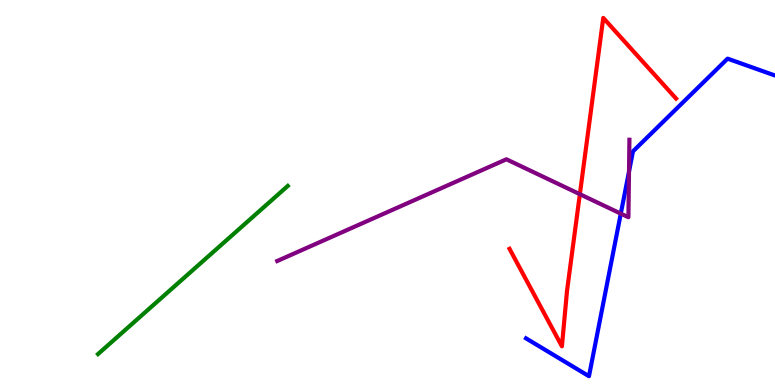[{'lines': ['blue', 'red'], 'intersections': []}, {'lines': ['green', 'red'], 'intersections': []}, {'lines': ['purple', 'red'], 'intersections': [{'x': 7.48, 'y': 4.96}]}, {'lines': ['blue', 'green'], 'intersections': []}, {'lines': ['blue', 'purple'], 'intersections': [{'x': 8.01, 'y': 4.45}, {'x': 8.12, 'y': 5.54}]}, {'lines': ['green', 'purple'], 'intersections': []}]